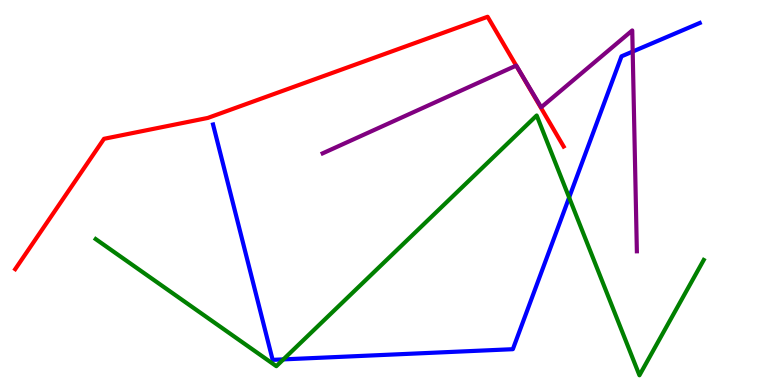[{'lines': ['blue', 'red'], 'intersections': []}, {'lines': ['green', 'red'], 'intersections': []}, {'lines': ['purple', 'red'], 'intersections': [{'x': 6.66, 'y': 8.3}]}, {'lines': ['blue', 'green'], 'intersections': [{'x': 3.66, 'y': 0.665}, {'x': 7.34, 'y': 4.87}]}, {'lines': ['blue', 'purple'], 'intersections': [{'x': 8.16, 'y': 8.66}]}, {'lines': ['green', 'purple'], 'intersections': []}]